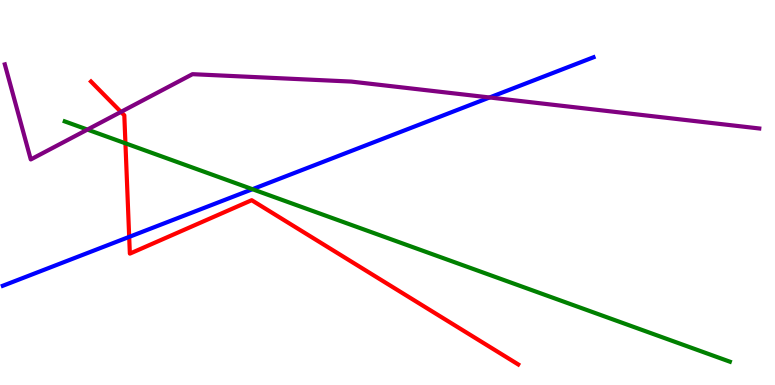[{'lines': ['blue', 'red'], 'intersections': [{'x': 1.67, 'y': 3.85}]}, {'lines': ['green', 'red'], 'intersections': [{'x': 1.62, 'y': 6.28}]}, {'lines': ['purple', 'red'], 'intersections': [{'x': 1.56, 'y': 7.09}]}, {'lines': ['blue', 'green'], 'intersections': [{'x': 3.26, 'y': 5.09}]}, {'lines': ['blue', 'purple'], 'intersections': [{'x': 6.32, 'y': 7.47}]}, {'lines': ['green', 'purple'], 'intersections': [{'x': 1.13, 'y': 6.63}]}]